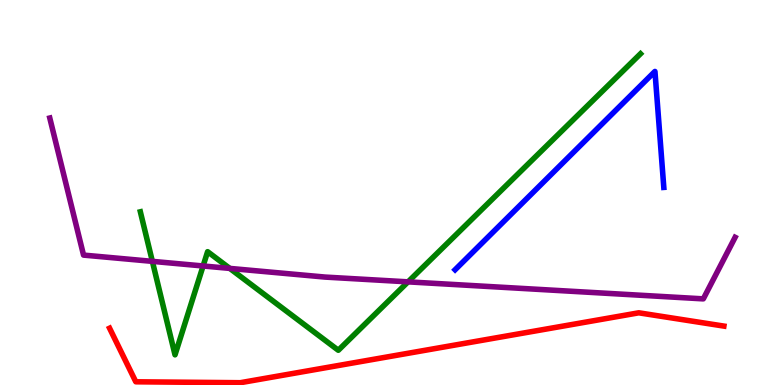[{'lines': ['blue', 'red'], 'intersections': []}, {'lines': ['green', 'red'], 'intersections': []}, {'lines': ['purple', 'red'], 'intersections': []}, {'lines': ['blue', 'green'], 'intersections': []}, {'lines': ['blue', 'purple'], 'intersections': []}, {'lines': ['green', 'purple'], 'intersections': [{'x': 1.97, 'y': 3.21}, {'x': 2.62, 'y': 3.09}, {'x': 2.97, 'y': 3.03}, {'x': 5.26, 'y': 2.68}]}]